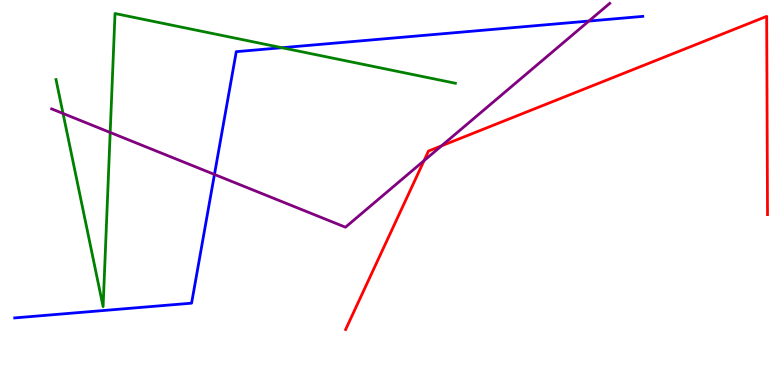[{'lines': ['blue', 'red'], 'intersections': []}, {'lines': ['green', 'red'], 'intersections': []}, {'lines': ['purple', 'red'], 'intersections': [{'x': 5.47, 'y': 5.83}, {'x': 5.7, 'y': 6.21}]}, {'lines': ['blue', 'green'], 'intersections': [{'x': 3.64, 'y': 8.76}]}, {'lines': ['blue', 'purple'], 'intersections': [{'x': 2.77, 'y': 5.47}, {'x': 7.6, 'y': 9.45}]}, {'lines': ['green', 'purple'], 'intersections': [{'x': 0.813, 'y': 7.05}, {'x': 1.42, 'y': 6.56}]}]